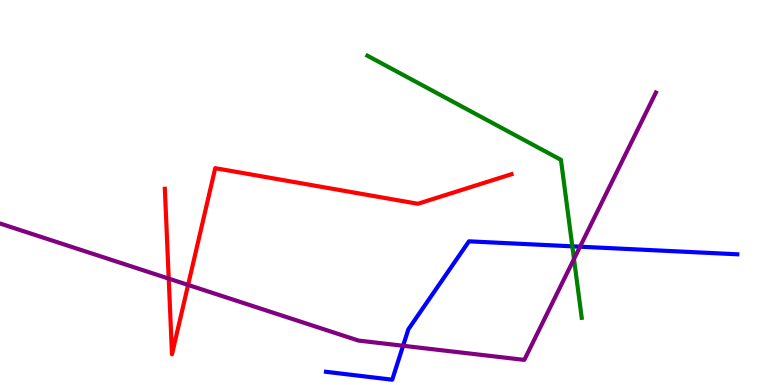[{'lines': ['blue', 'red'], 'intersections': []}, {'lines': ['green', 'red'], 'intersections': []}, {'lines': ['purple', 'red'], 'intersections': [{'x': 2.18, 'y': 2.76}, {'x': 2.43, 'y': 2.6}]}, {'lines': ['blue', 'green'], 'intersections': [{'x': 7.38, 'y': 3.6}]}, {'lines': ['blue', 'purple'], 'intersections': [{'x': 5.2, 'y': 1.02}, {'x': 7.48, 'y': 3.59}]}, {'lines': ['green', 'purple'], 'intersections': [{'x': 7.41, 'y': 3.27}]}]